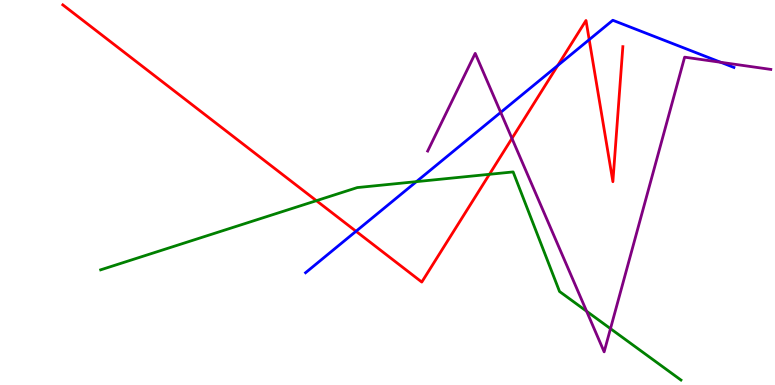[{'lines': ['blue', 'red'], 'intersections': [{'x': 4.59, 'y': 3.99}, {'x': 7.2, 'y': 8.3}, {'x': 7.6, 'y': 8.97}]}, {'lines': ['green', 'red'], 'intersections': [{'x': 4.08, 'y': 4.79}, {'x': 6.32, 'y': 5.47}]}, {'lines': ['purple', 'red'], 'intersections': [{'x': 6.61, 'y': 6.4}]}, {'lines': ['blue', 'green'], 'intersections': [{'x': 5.37, 'y': 5.28}]}, {'lines': ['blue', 'purple'], 'intersections': [{'x': 6.46, 'y': 7.08}, {'x': 9.3, 'y': 8.38}]}, {'lines': ['green', 'purple'], 'intersections': [{'x': 7.57, 'y': 1.92}, {'x': 7.88, 'y': 1.46}]}]